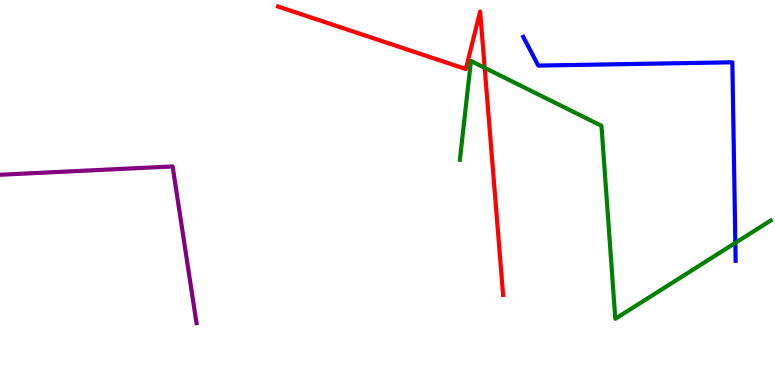[{'lines': ['blue', 'red'], 'intersections': []}, {'lines': ['green', 'red'], 'intersections': [{'x': 6.25, 'y': 8.24}]}, {'lines': ['purple', 'red'], 'intersections': []}, {'lines': ['blue', 'green'], 'intersections': [{'x': 9.49, 'y': 3.69}]}, {'lines': ['blue', 'purple'], 'intersections': []}, {'lines': ['green', 'purple'], 'intersections': []}]